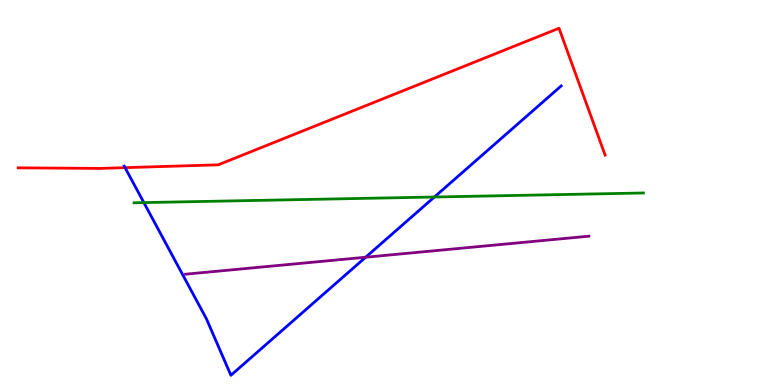[{'lines': ['blue', 'red'], 'intersections': [{'x': 1.61, 'y': 5.65}]}, {'lines': ['green', 'red'], 'intersections': []}, {'lines': ['purple', 'red'], 'intersections': []}, {'lines': ['blue', 'green'], 'intersections': [{'x': 1.86, 'y': 4.74}, {'x': 5.61, 'y': 4.88}]}, {'lines': ['blue', 'purple'], 'intersections': [{'x': 4.72, 'y': 3.32}]}, {'lines': ['green', 'purple'], 'intersections': []}]